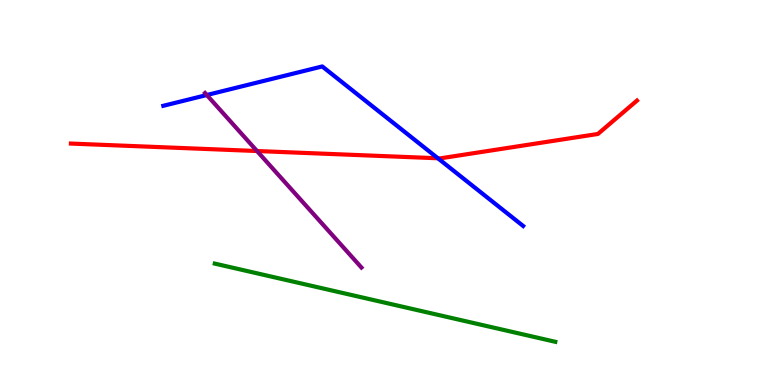[{'lines': ['blue', 'red'], 'intersections': [{'x': 5.65, 'y': 5.89}]}, {'lines': ['green', 'red'], 'intersections': []}, {'lines': ['purple', 'red'], 'intersections': [{'x': 3.32, 'y': 6.08}]}, {'lines': ['blue', 'green'], 'intersections': []}, {'lines': ['blue', 'purple'], 'intersections': [{'x': 2.67, 'y': 7.53}]}, {'lines': ['green', 'purple'], 'intersections': []}]